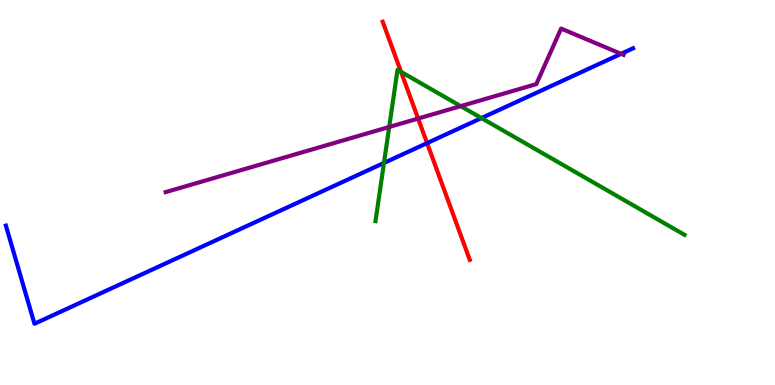[{'lines': ['blue', 'red'], 'intersections': [{'x': 5.51, 'y': 6.28}]}, {'lines': ['green', 'red'], 'intersections': [{'x': 5.17, 'y': 8.13}]}, {'lines': ['purple', 'red'], 'intersections': [{'x': 5.39, 'y': 6.92}]}, {'lines': ['blue', 'green'], 'intersections': [{'x': 4.95, 'y': 5.77}, {'x': 6.21, 'y': 6.93}]}, {'lines': ['blue', 'purple'], 'intersections': [{'x': 8.01, 'y': 8.6}]}, {'lines': ['green', 'purple'], 'intersections': [{'x': 5.02, 'y': 6.7}, {'x': 5.94, 'y': 7.24}]}]